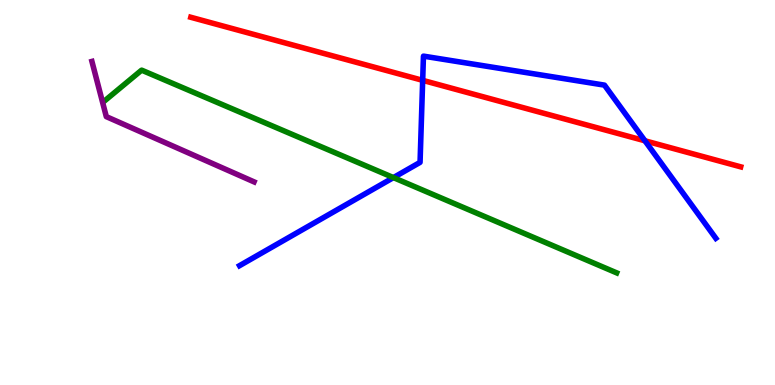[{'lines': ['blue', 'red'], 'intersections': [{'x': 5.45, 'y': 7.91}, {'x': 8.32, 'y': 6.34}]}, {'lines': ['green', 'red'], 'intersections': []}, {'lines': ['purple', 'red'], 'intersections': []}, {'lines': ['blue', 'green'], 'intersections': [{'x': 5.08, 'y': 5.39}]}, {'lines': ['blue', 'purple'], 'intersections': []}, {'lines': ['green', 'purple'], 'intersections': []}]